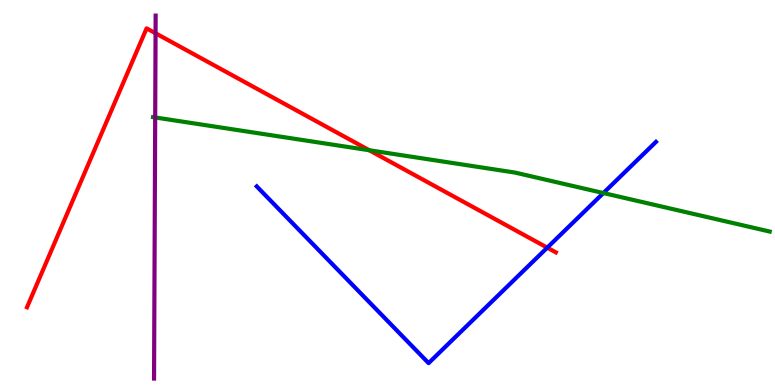[{'lines': ['blue', 'red'], 'intersections': [{'x': 7.06, 'y': 3.57}]}, {'lines': ['green', 'red'], 'intersections': [{'x': 4.76, 'y': 6.1}]}, {'lines': ['purple', 'red'], 'intersections': [{'x': 2.01, 'y': 9.14}]}, {'lines': ['blue', 'green'], 'intersections': [{'x': 7.79, 'y': 4.99}]}, {'lines': ['blue', 'purple'], 'intersections': []}, {'lines': ['green', 'purple'], 'intersections': [{'x': 2.0, 'y': 6.95}]}]